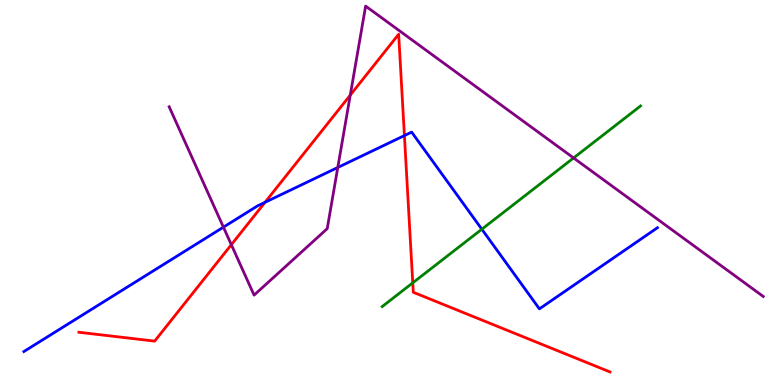[{'lines': ['blue', 'red'], 'intersections': [{'x': 3.42, 'y': 4.75}, {'x': 5.22, 'y': 6.48}]}, {'lines': ['green', 'red'], 'intersections': [{'x': 5.33, 'y': 2.65}]}, {'lines': ['purple', 'red'], 'intersections': [{'x': 2.98, 'y': 3.64}, {'x': 4.52, 'y': 7.53}]}, {'lines': ['blue', 'green'], 'intersections': [{'x': 6.22, 'y': 4.05}]}, {'lines': ['blue', 'purple'], 'intersections': [{'x': 2.88, 'y': 4.1}, {'x': 4.36, 'y': 5.65}]}, {'lines': ['green', 'purple'], 'intersections': [{'x': 7.4, 'y': 5.9}]}]